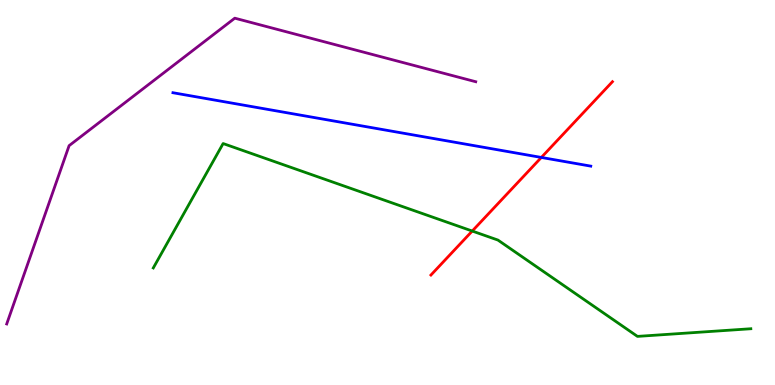[{'lines': ['blue', 'red'], 'intersections': [{'x': 6.99, 'y': 5.91}]}, {'lines': ['green', 'red'], 'intersections': [{'x': 6.09, 'y': 4.0}]}, {'lines': ['purple', 'red'], 'intersections': []}, {'lines': ['blue', 'green'], 'intersections': []}, {'lines': ['blue', 'purple'], 'intersections': []}, {'lines': ['green', 'purple'], 'intersections': []}]